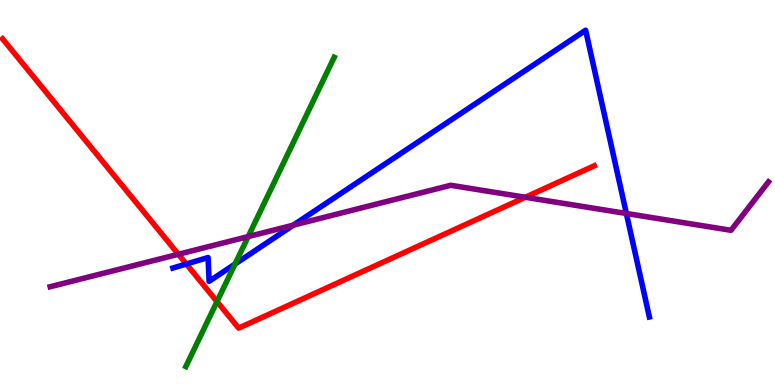[{'lines': ['blue', 'red'], 'intersections': [{'x': 2.4, 'y': 3.14}]}, {'lines': ['green', 'red'], 'intersections': [{'x': 2.8, 'y': 2.17}]}, {'lines': ['purple', 'red'], 'intersections': [{'x': 2.3, 'y': 3.4}, {'x': 6.78, 'y': 4.88}]}, {'lines': ['blue', 'green'], 'intersections': [{'x': 3.03, 'y': 3.14}]}, {'lines': ['blue', 'purple'], 'intersections': [{'x': 3.79, 'y': 4.15}, {'x': 8.08, 'y': 4.45}]}, {'lines': ['green', 'purple'], 'intersections': [{'x': 3.2, 'y': 3.85}]}]